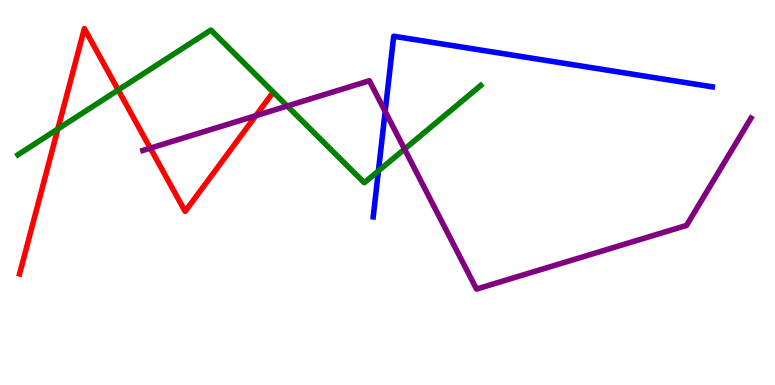[{'lines': ['blue', 'red'], 'intersections': []}, {'lines': ['green', 'red'], 'intersections': [{'x': 0.746, 'y': 6.65}, {'x': 1.53, 'y': 7.66}]}, {'lines': ['purple', 'red'], 'intersections': [{'x': 1.94, 'y': 6.15}, {'x': 3.3, 'y': 7.0}]}, {'lines': ['blue', 'green'], 'intersections': [{'x': 4.88, 'y': 5.56}]}, {'lines': ['blue', 'purple'], 'intersections': [{'x': 4.97, 'y': 7.11}]}, {'lines': ['green', 'purple'], 'intersections': [{'x': 3.71, 'y': 7.25}, {'x': 5.22, 'y': 6.13}]}]